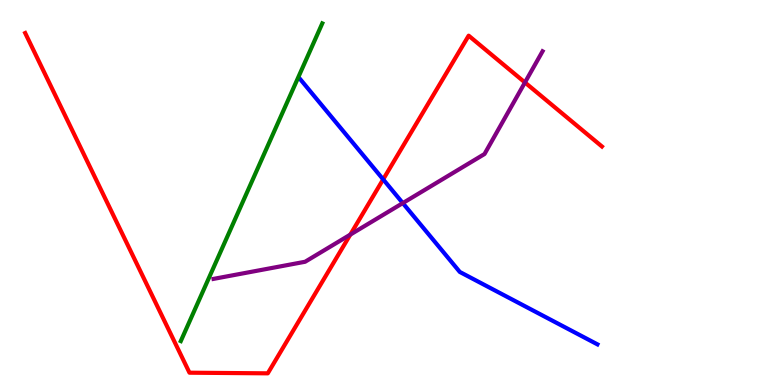[{'lines': ['blue', 'red'], 'intersections': [{'x': 4.94, 'y': 5.34}]}, {'lines': ['green', 'red'], 'intersections': []}, {'lines': ['purple', 'red'], 'intersections': [{'x': 4.52, 'y': 3.91}, {'x': 6.77, 'y': 7.86}]}, {'lines': ['blue', 'green'], 'intersections': []}, {'lines': ['blue', 'purple'], 'intersections': [{'x': 5.2, 'y': 4.72}]}, {'lines': ['green', 'purple'], 'intersections': []}]